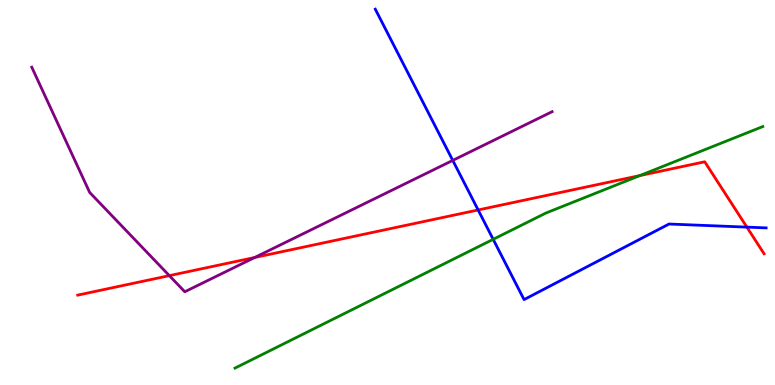[{'lines': ['blue', 'red'], 'intersections': [{'x': 6.17, 'y': 4.55}, {'x': 9.64, 'y': 4.1}]}, {'lines': ['green', 'red'], 'intersections': [{'x': 8.26, 'y': 5.44}]}, {'lines': ['purple', 'red'], 'intersections': [{'x': 2.18, 'y': 2.84}, {'x': 3.29, 'y': 3.31}]}, {'lines': ['blue', 'green'], 'intersections': [{'x': 6.36, 'y': 3.78}]}, {'lines': ['blue', 'purple'], 'intersections': [{'x': 5.84, 'y': 5.83}]}, {'lines': ['green', 'purple'], 'intersections': []}]